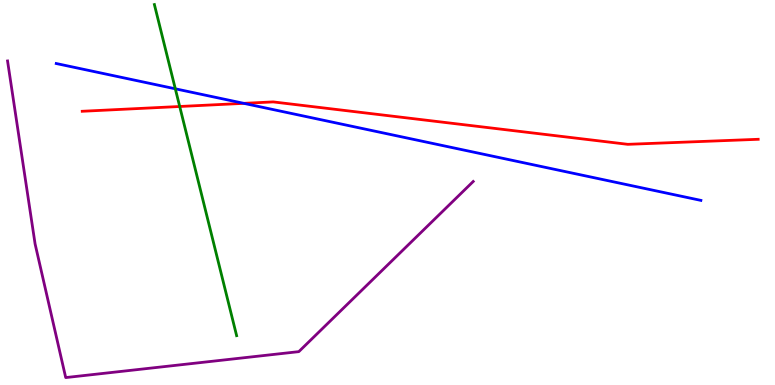[{'lines': ['blue', 'red'], 'intersections': [{'x': 3.15, 'y': 7.32}]}, {'lines': ['green', 'red'], 'intersections': [{'x': 2.32, 'y': 7.23}]}, {'lines': ['purple', 'red'], 'intersections': []}, {'lines': ['blue', 'green'], 'intersections': [{'x': 2.26, 'y': 7.69}]}, {'lines': ['blue', 'purple'], 'intersections': []}, {'lines': ['green', 'purple'], 'intersections': []}]